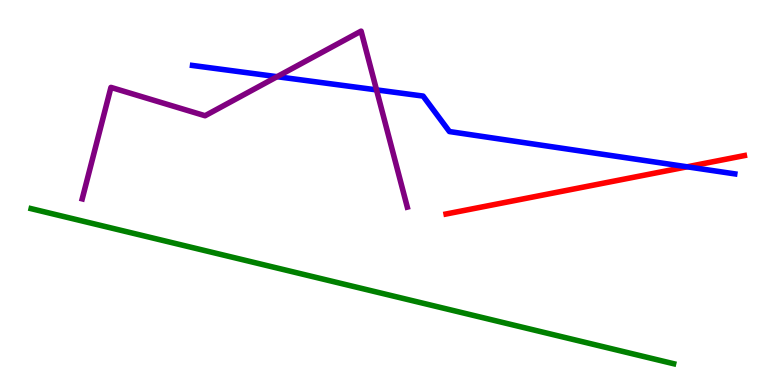[{'lines': ['blue', 'red'], 'intersections': [{'x': 8.87, 'y': 5.67}]}, {'lines': ['green', 'red'], 'intersections': []}, {'lines': ['purple', 'red'], 'intersections': []}, {'lines': ['blue', 'green'], 'intersections': []}, {'lines': ['blue', 'purple'], 'intersections': [{'x': 3.58, 'y': 8.01}, {'x': 4.86, 'y': 7.67}]}, {'lines': ['green', 'purple'], 'intersections': []}]